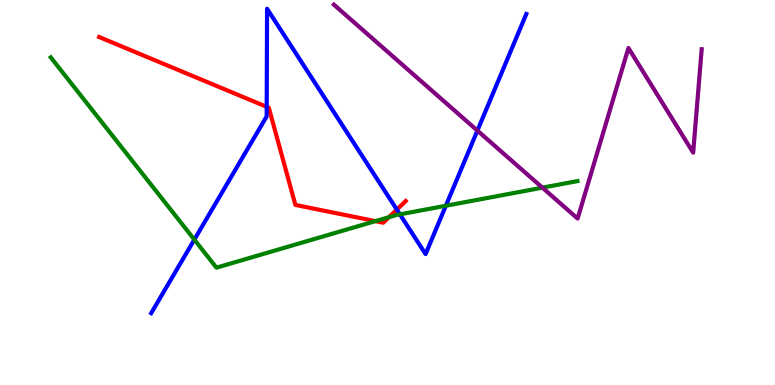[{'lines': ['blue', 'red'], 'intersections': [{'x': 3.44, 'y': 7.23}, {'x': 5.12, 'y': 4.56}]}, {'lines': ['green', 'red'], 'intersections': [{'x': 4.84, 'y': 4.26}, {'x': 5.02, 'y': 4.36}]}, {'lines': ['purple', 'red'], 'intersections': []}, {'lines': ['blue', 'green'], 'intersections': [{'x': 2.51, 'y': 3.78}, {'x': 5.16, 'y': 4.43}, {'x': 5.75, 'y': 4.66}]}, {'lines': ['blue', 'purple'], 'intersections': [{'x': 6.16, 'y': 6.61}]}, {'lines': ['green', 'purple'], 'intersections': [{'x': 7.0, 'y': 5.13}]}]